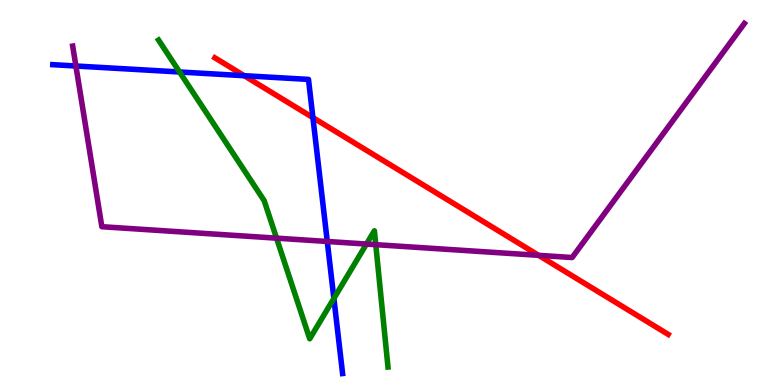[{'lines': ['blue', 'red'], 'intersections': [{'x': 3.15, 'y': 8.03}, {'x': 4.04, 'y': 6.94}]}, {'lines': ['green', 'red'], 'intersections': []}, {'lines': ['purple', 'red'], 'intersections': [{'x': 6.95, 'y': 3.37}]}, {'lines': ['blue', 'green'], 'intersections': [{'x': 2.32, 'y': 8.13}, {'x': 4.31, 'y': 2.25}]}, {'lines': ['blue', 'purple'], 'intersections': [{'x': 0.979, 'y': 8.29}, {'x': 4.22, 'y': 3.73}]}, {'lines': ['green', 'purple'], 'intersections': [{'x': 3.57, 'y': 3.81}, {'x': 4.73, 'y': 3.66}, {'x': 4.85, 'y': 3.65}]}]